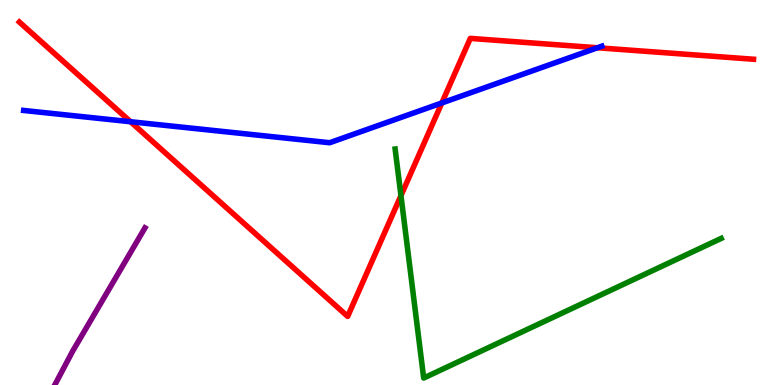[{'lines': ['blue', 'red'], 'intersections': [{'x': 1.68, 'y': 6.84}, {'x': 5.7, 'y': 7.33}, {'x': 7.71, 'y': 8.76}]}, {'lines': ['green', 'red'], 'intersections': [{'x': 5.17, 'y': 4.92}]}, {'lines': ['purple', 'red'], 'intersections': []}, {'lines': ['blue', 'green'], 'intersections': []}, {'lines': ['blue', 'purple'], 'intersections': []}, {'lines': ['green', 'purple'], 'intersections': []}]